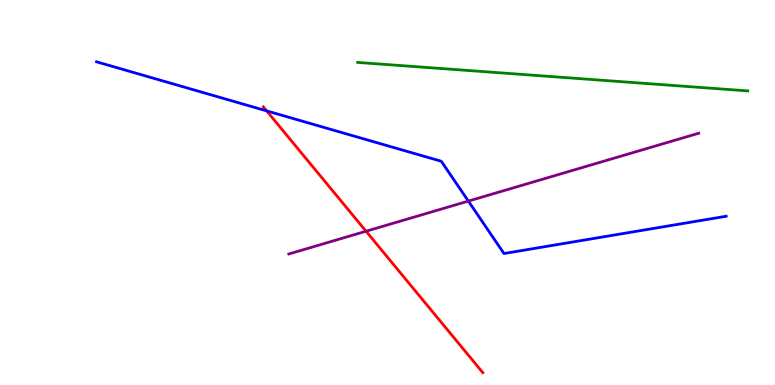[{'lines': ['blue', 'red'], 'intersections': [{'x': 3.44, 'y': 7.12}]}, {'lines': ['green', 'red'], 'intersections': []}, {'lines': ['purple', 'red'], 'intersections': [{'x': 4.72, 'y': 3.99}]}, {'lines': ['blue', 'green'], 'intersections': []}, {'lines': ['blue', 'purple'], 'intersections': [{'x': 6.04, 'y': 4.78}]}, {'lines': ['green', 'purple'], 'intersections': []}]